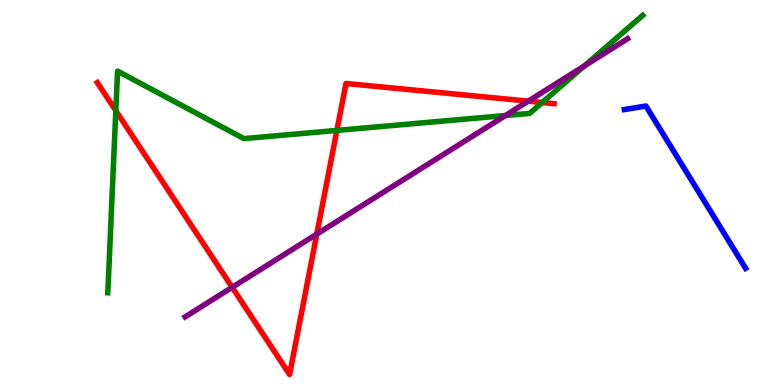[{'lines': ['blue', 'red'], 'intersections': []}, {'lines': ['green', 'red'], 'intersections': [{'x': 1.49, 'y': 7.12}, {'x': 4.35, 'y': 6.61}, {'x': 7.0, 'y': 7.34}]}, {'lines': ['purple', 'red'], 'intersections': [{'x': 3.0, 'y': 2.54}, {'x': 4.09, 'y': 3.92}, {'x': 6.82, 'y': 7.37}]}, {'lines': ['blue', 'green'], 'intersections': []}, {'lines': ['blue', 'purple'], 'intersections': []}, {'lines': ['green', 'purple'], 'intersections': [{'x': 6.52, 'y': 7.0}, {'x': 7.54, 'y': 8.29}]}]